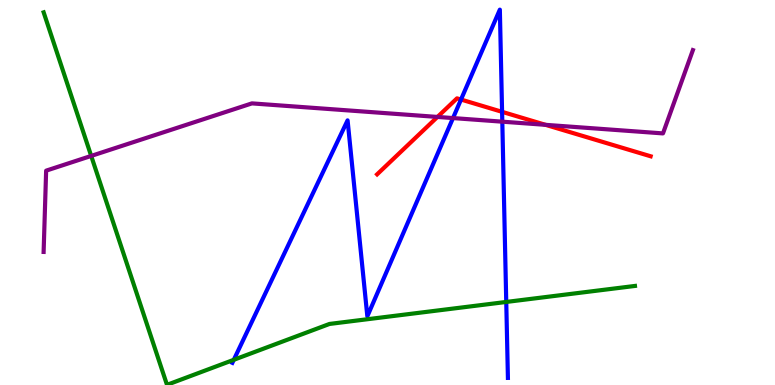[{'lines': ['blue', 'red'], 'intersections': [{'x': 5.95, 'y': 7.41}, {'x': 6.48, 'y': 7.1}]}, {'lines': ['green', 'red'], 'intersections': []}, {'lines': ['purple', 'red'], 'intersections': [{'x': 5.64, 'y': 6.96}, {'x': 7.04, 'y': 6.76}]}, {'lines': ['blue', 'green'], 'intersections': [{'x': 3.02, 'y': 0.654}, {'x': 6.53, 'y': 2.16}]}, {'lines': ['blue', 'purple'], 'intersections': [{'x': 5.85, 'y': 6.93}, {'x': 6.48, 'y': 6.84}]}, {'lines': ['green', 'purple'], 'intersections': [{'x': 1.18, 'y': 5.95}]}]